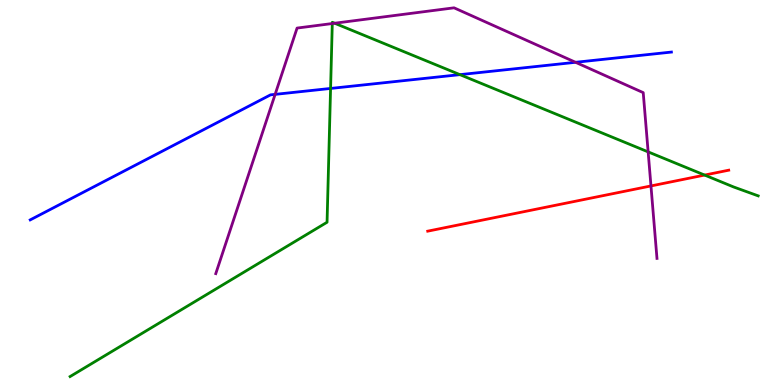[{'lines': ['blue', 'red'], 'intersections': []}, {'lines': ['green', 'red'], 'intersections': [{'x': 9.09, 'y': 5.45}]}, {'lines': ['purple', 'red'], 'intersections': [{'x': 8.4, 'y': 5.17}]}, {'lines': ['blue', 'green'], 'intersections': [{'x': 4.27, 'y': 7.7}, {'x': 5.93, 'y': 8.06}]}, {'lines': ['blue', 'purple'], 'intersections': [{'x': 3.55, 'y': 7.55}, {'x': 7.43, 'y': 8.38}]}, {'lines': ['green', 'purple'], 'intersections': [{'x': 4.29, 'y': 9.39}, {'x': 4.32, 'y': 9.4}, {'x': 8.36, 'y': 6.05}]}]